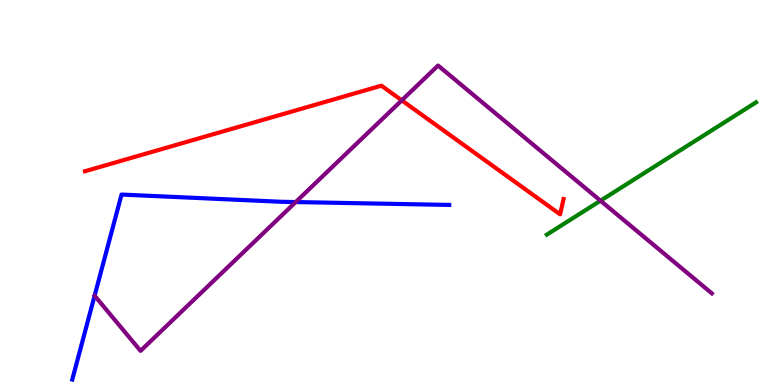[{'lines': ['blue', 'red'], 'intersections': []}, {'lines': ['green', 'red'], 'intersections': []}, {'lines': ['purple', 'red'], 'intersections': [{'x': 5.18, 'y': 7.39}]}, {'lines': ['blue', 'green'], 'intersections': []}, {'lines': ['blue', 'purple'], 'intersections': [{'x': 3.82, 'y': 4.75}]}, {'lines': ['green', 'purple'], 'intersections': [{'x': 7.75, 'y': 4.79}]}]